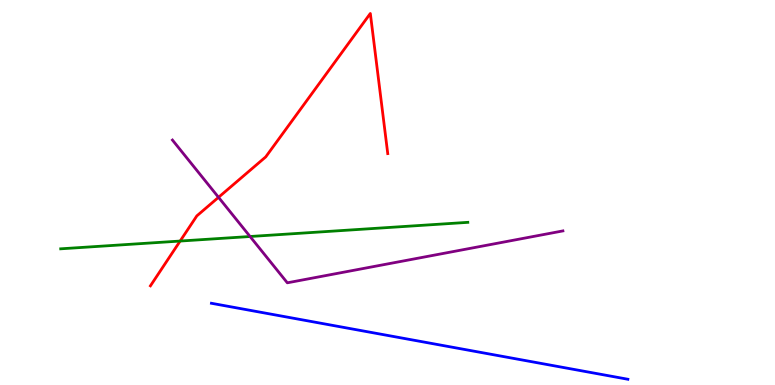[{'lines': ['blue', 'red'], 'intersections': []}, {'lines': ['green', 'red'], 'intersections': [{'x': 2.32, 'y': 3.74}]}, {'lines': ['purple', 'red'], 'intersections': [{'x': 2.82, 'y': 4.87}]}, {'lines': ['blue', 'green'], 'intersections': []}, {'lines': ['blue', 'purple'], 'intersections': []}, {'lines': ['green', 'purple'], 'intersections': [{'x': 3.23, 'y': 3.86}]}]